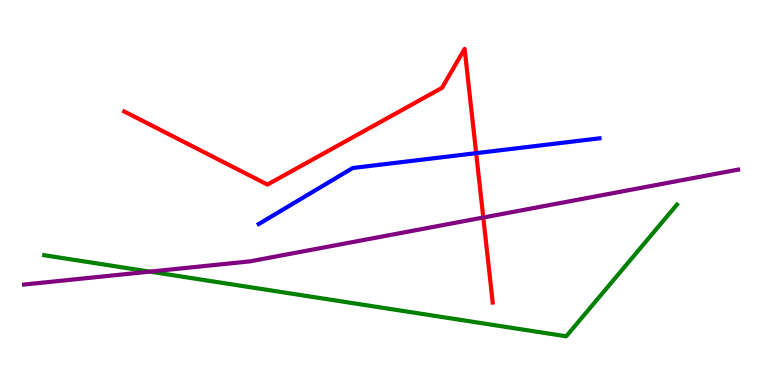[{'lines': ['blue', 'red'], 'intersections': [{'x': 6.14, 'y': 6.02}]}, {'lines': ['green', 'red'], 'intersections': []}, {'lines': ['purple', 'red'], 'intersections': [{'x': 6.24, 'y': 4.35}]}, {'lines': ['blue', 'green'], 'intersections': []}, {'lines': ['blue', 'purple'], 'intersections': []}, {'lines': ['green', 'purple'], 'intersections': [{'x': 1.93, 'y': 2.94}]}]